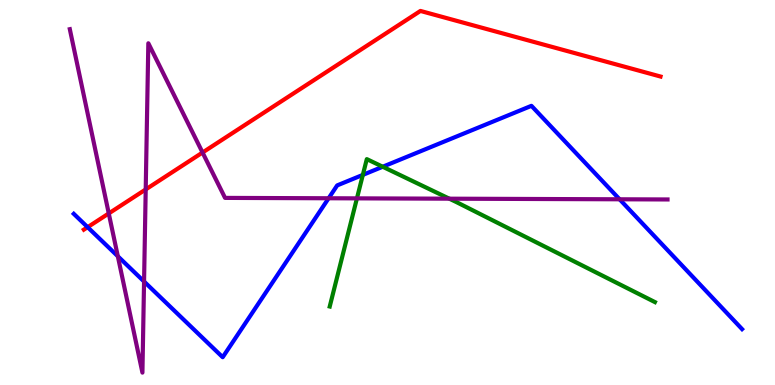[{'lines': ['blue', 'red'], 'intersections': [{'x': 1.13, 'y': 4.1}]}, {'lines': ['green', 'red'], 'intersections': []}, {'lines': ['purple', 'red'], 'intersections': [{'x': 1.4, 'y': 4.46}, {'x': 1.88, 'y': 5.08}, {'x': 2.61, 'y': 6.04}]}, {'lines': ['blue', 'green'], 'intersections': [{'x': 4.68, 'y': 5.46}, {'x': 4.94, 'y': 5.67}]}, {'lines': ['blue', 'purple'], 'intersections': [{'x': 1.52, 'y': 3.34}, {'x': 1.86, 'y': 2.69}, {'x': 4.24, 'y': 4.85}, {'x': 7.99, 'y': 4.82}]}, {'lines': ['green', 'purple'], 'intersections': [{'x': 4.61, 'y': 4.85}, {'x': 5.8, 'y': 4.84}]}]